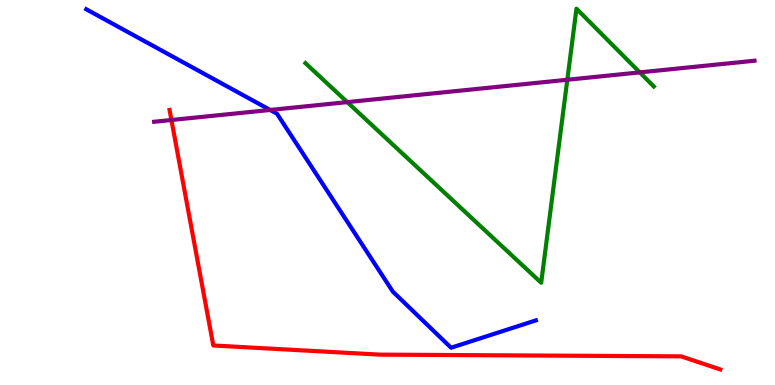[{'lines': ['blue', 'red'], 'intersections': []}, {'lines': ['green', 'red'], 'intersections': []}, {'lines': ['purple', 'red'], 'intersections': [{'x': 2.21, 'y': 6.88}]}, {'lines': ['blue', 'green'], 'intersections': []}, {'lines': ['blue', 'purple'], 'intersections': [{'x': 3.49, 'y': 7.14}]}, {'lines': ['green', 'purple'], 'intersections': [{'x': 4.48, 'y': 7.35}, {'x': 7.32, 'y': 7.93}, {'x': 8.26, 'y': 8.12}]}]